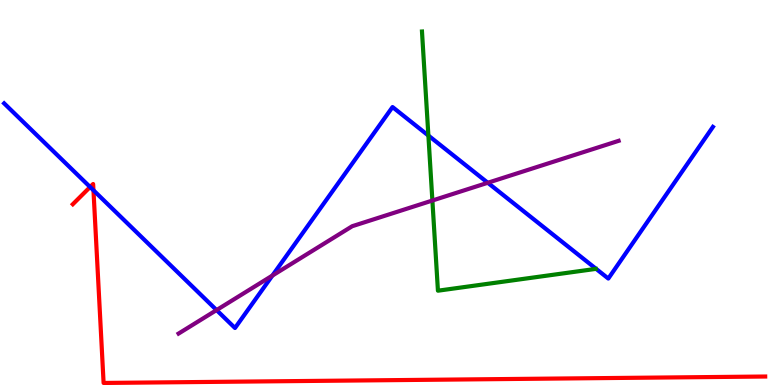[{'lines': ['blue', 'red'], 'intersections': [{'x': 1.16, 'y': 5.14}, {'x': 1.21, 'y': 5.06}]}, {'lines': ['green', 'red'], 'intersections': []}, {'lines': ['purple', 'red'], 'intersections': []}, {'lines': ['blue', 'green'], 'intersections': [{'x': 5.53, 'y': 6.48}]}, {'lines': ['blue', 'purple'], 'intersections': [{'x': 2.79, 'y': 1.95}, {'x': 3.51, 'y': 2.84}, {'x': 6.29, 'y': 5.25}]}, {'lines': ['green', 'purple'], 'intersections': [{'x': 5.58, 'y': 4.79}]}]